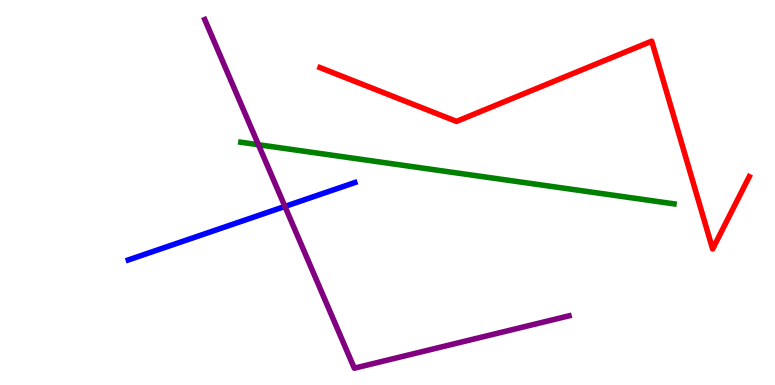[{'lines': ['blue', 'red'], 'intersections': []}, {'lines': ['green', 'red'], 'intersections': []}, {'lines': ['purple', 'red'], 'intersections': []}, {'lines': ['blue', 'green'], 'intersections': []}, {'lines': ['blue', 'purple'], 'intersections': [{'x': 3.68, 'y': 4.64}]}, {'lines': ['green', 'purple'], 'intersections': [{'x': 3.33, 'y': 6.24}]}]